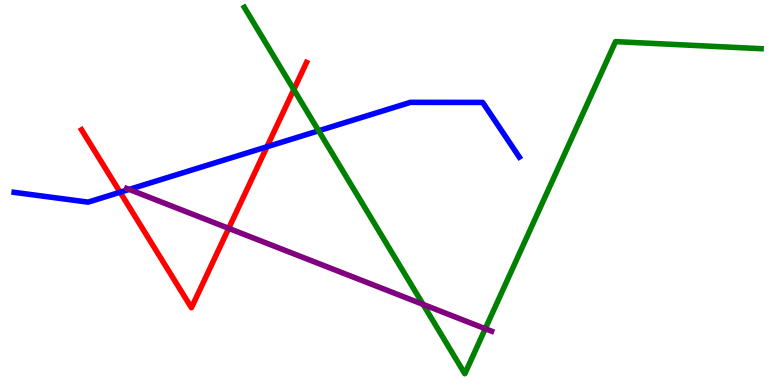[{'lines': ['blue', 'red'], 'intersections': [{'x': 1.55, 'y': 5.01}, {'x': 3.44, 'y': 6.19}]}, {'lines': ['green', 'red'], 'intersections': [{'x': 3.79, 'y': 7.67}]}, {'lines': ['purple', 'red'], 'intersections': [{'x': 2.95, 'y': 4.07}]}, {'lines': ['blue', 'green'], 'intersections': [{'x': 4.11, 'y': 6.6}]}, {'lines': ['blue', 'purple'], 'intersections': [{'x': 1.67, 'y': 5.08}]}, {'lines': ['green', 'purple'], 'intersections': [{'x': 5.46, 'y': 2.09}, {'x': 6.26, 'y': 1.46}]}]